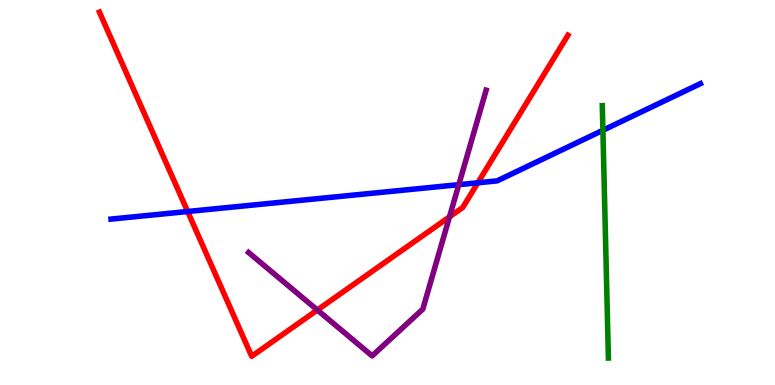[{'lines': ['blue', 'red'], 'intersections': [{'x': 2.42, 'y': 4.51}, {'x': 6.17, 'y': 5.25}]}, {'lines': ['green', 'red'], 'intersections': []}, {'lines': ['purple', 'red'], 'intersections': [{'x': 4.09, 'y': 1.95}, {'x': 5.8, 'y': 4.37}]}, {'lines': ['blue', 'green'], 'intersections': [{'x': 7.78, 'y': 6.62}]}, {'lines': ['blue', 'purple'], 'intersections': [{'x': 5.92, 'y': 5.2}]}, {'lines': ['green', 'purple'], 'intersections': []}]